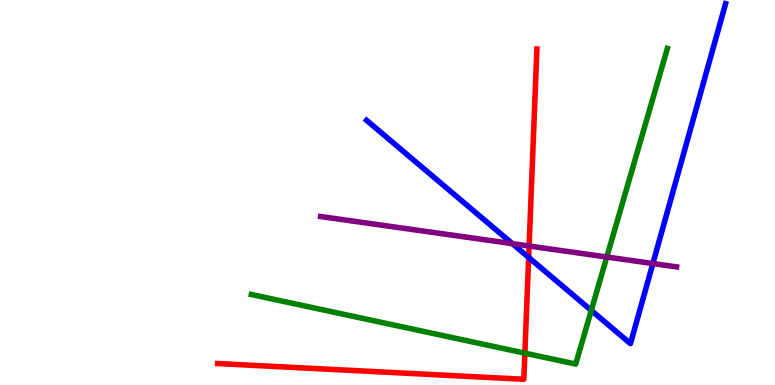[{'lines': ['blue', 'red'], 'intersections': [{'x': 6.82, 'y': 3.31}]}, {'lines': ['green', 'red'], 'intersections': [{'x': 6.77, 'y': 0.827}]}, {'lines': ['purple', 'red'], 'intersections': [{'x': 6.83, 'y': 3.61}]}, {'lines': ['blue', 'green'], 'intersections': [{'x': 7.63, 'y': 1.94}]}, {'lines': ['blue', 'purple'], 'intersections': [{'x': 6.61, 'y': 3.67}, {'x': 8.42, 'y': 3.15}]}, {'lines': ['green', 'purple'], 'intersections': [{'x': 7.83, 'y': 3.32}]}]